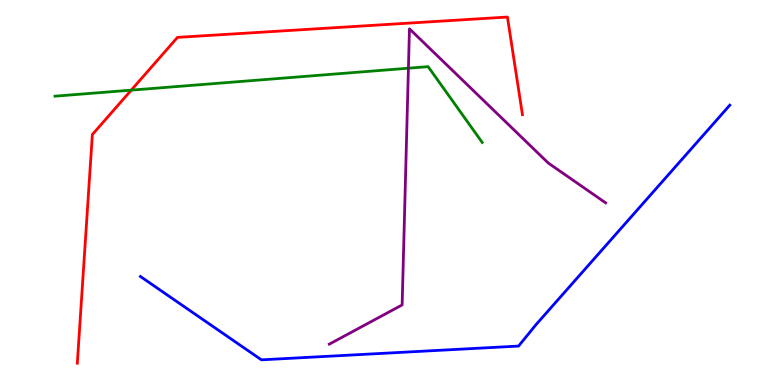[{'lines': ['blue', 'red'], 'intersections': []}, {'lines': ['green', 'red'], 'intersections': [{'x': 1.69, 'y': 7.66}]}, {'lines': ['purple', 'red'], 'intersections': []}, {'lines': ['blue', 'green'], 'intersections': []}, {'lines': ['blue', 'purple'], 'intersections': []}, {'lines': ['green', 'purple'], 'intersections': [{'x': 5.27, 'y': 8.23}]}]